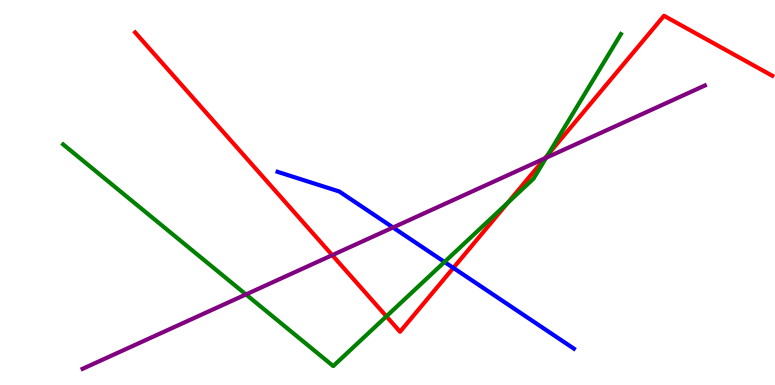[{'lines': ['blue', 'red'], 'intersections': [{'x': 5.85, 'y': 3.04}]}, {'lines': ['green', 'red'], 'intersections': [{'x': 4.99, 'y': 1.78}, {'x': 6.55, 'y': 4.73}, {'x': 7.07, 'y': 5.99}]}, {'lines': ['purple', 'red'], 'intersections': [{'x': 4.29, 'y': 3.37}, {'x': 7.03, 'y': 5.89}]}, {'lines': ['blue', 'green'], 'intersections': [{'x': 5.74, 'y': 3.2}]}, {'lines': ['blue', 'purple'], 'intersections': [{'x': 5.07, 'y': 4.09}]}, {'lines': ['green', 'purple'], 'intersections': [{'x': 3.17, 'y': 2.35}, {'x': 7.05, 'y': 5.9}]}]